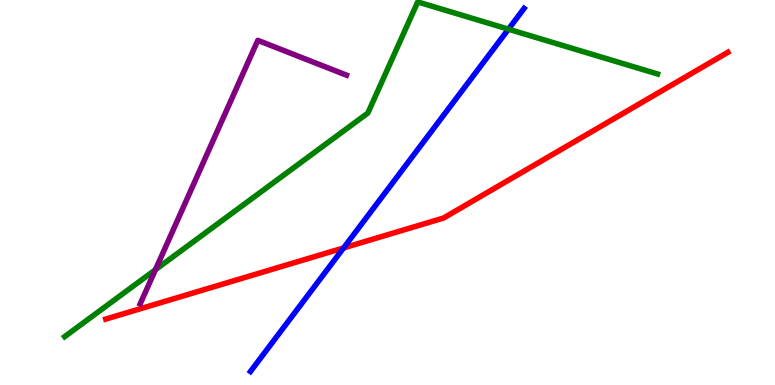[{'lines': ['blue', 'red'], 'intersections': [{'x': 4.43, 'y': 3.56}]}, {'lines': ['green', 'red'], 'intersections': []}, {'lines': ['purple', 'red'], 'intersections': []}, {'lines': ['blue', 'green'], 'intersections': [{'x': 6.56, 'y': 9.24}]}, {'lines': ['blue', 'purple'], 'intersections': []}, {'lines': ['green', 'purple'], 'intersections': [{'x': 2.01, 'y': 2.99}]}]